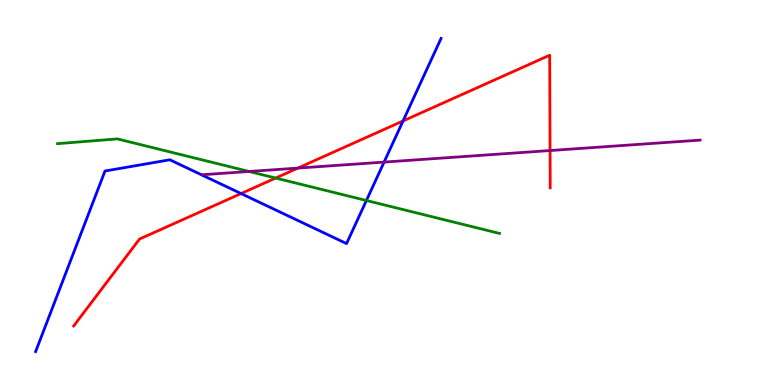[{'lines': ['blue', 'red'], 'intersections': [{'x': 3.11, 'y': 4.97}, {'x': 5.2, 'y': 6.86}]}, {'lines': ['green', 'red'], 'intersections': [{'x': 3.56, 'y': 5.38}]}, {'lines': ['purple', 'red'], 'intersections': [{'x': 3.84, 'y': 5.63}, {'x': 7.1, 'y': 6.09}]}, {'lines': ['blue', 'green'], 'intersections': [{'x': 4.73, 'y': 4.79}]}, {'lines': ['blue', 'purple'], 'intersections': [{'x': 4.96, 'y': 5.79}]}, {'lines': ['green', 'purple'], 'intersections': [{'x': 3.21, 'y': 5.55}]}]